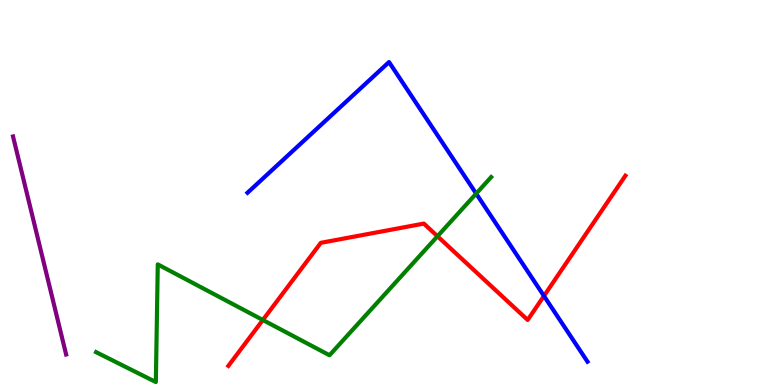[{'lines': ['blue', 'red'], 'intersections': [{'x': 7.02, 'y': 2.31}]}, {'lines': ['green', 'red'], 'intersections': [{'x': 3.39, 'y': 1.69}, {'x': 5.64, 'y': 3.86}]}, {'lines': ['purple', 'red'], 'intersections': []}, {'lines': ['blue', 'green'], 'intersections': [{'x': 6.14, 'y': 4.97}]}, {'lines': ['blue', 'purple'], 'intersections': []}, {'lines': ['green', 'purple'], 'intersections': []}]